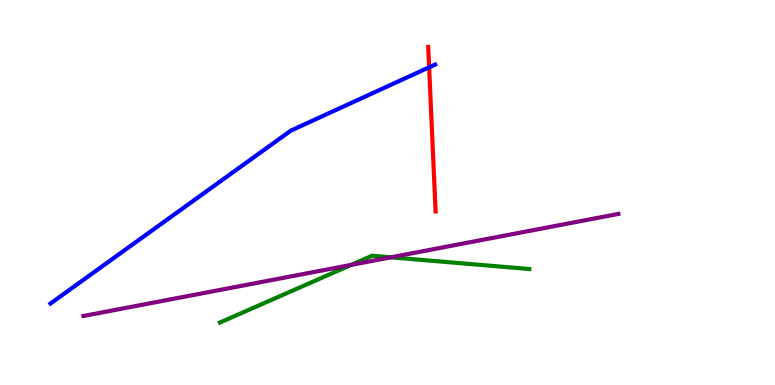[{'lines': ['blue', 'red'], 'intersections': [{'x': 5.54, 'y': 8.25}]}, {'lines': ['green', 'red'], 'intersections': []}, {'lines': ['purple', 'red'], 'intersections': []}, {'lines': ['blue', 'green'], 'intersections': []}, {'lines': ['blue', 'purple'], 'intersections': []}, {'lines': ['green', 'purple'], 'intersections': [{'x': 4.53, 'y': 3.12}, {'x': 5.04, 'y': 3.32}]}]